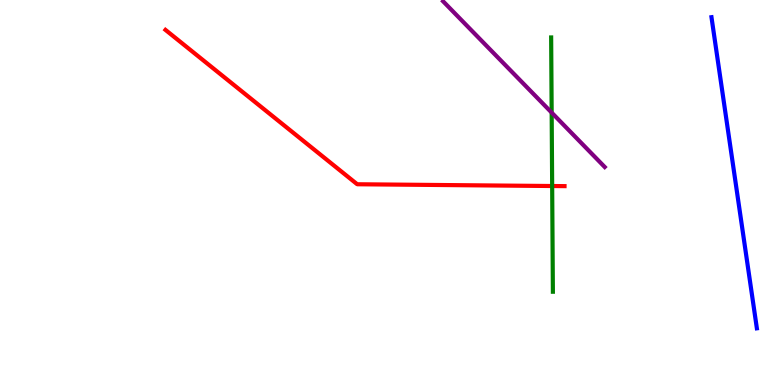[{'lines': ['blue', 'red'], 'intersections': []}, {'lines': ['green', 'red'], 'intersections': [{'x': 7.12, 'y': 5.17}]}, {'lines': ['purple', 'red'], 'intersections': []}, {'lines': ['blue', 'green'], 'intersections': []}, {'lines': ['blue', 'purple'], 'intersections': []}, {'lines': ['green', 'purple'], 'intersections': [{'x': 7.12, 'y': 7.08}]}]